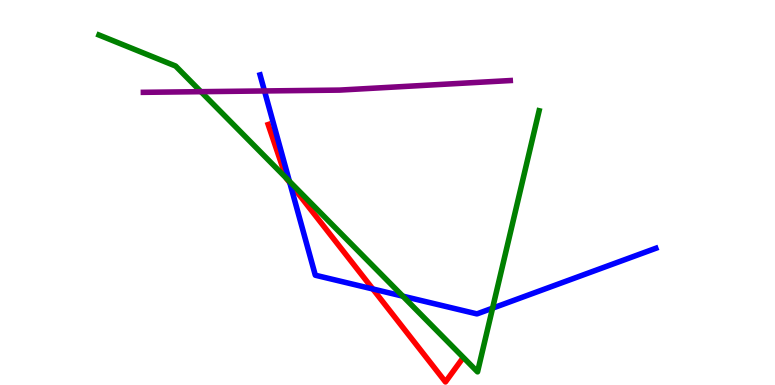[{'lines': ['blue', 'red'], 'intersections': [{'x': 3.74, 'y': 5.25}, {'x': 4.81, 'y': 2.49}]}, {'lines': ['green', 'red'], 'intersections': [{'x': 3.69, 'y': 5.37}]}, {'lines': ['purple', 'red'], 'intersections': []}, {'lines': ['blue', 'green'], 'intersections': [{'x': 3.73, 'y': 5.29}, {'x': 5.2, 'y': 2.31}, {'x': 6.36, 'y': 2.0}]}, {'lines': ['blue', 'purple'], 'intersections': [{'x': 3.41, 'y': 7.64}]}, {'lines': ['green', 'purple'], 'intersections': [{'x': 2.59, 'y': 7.62}]}]